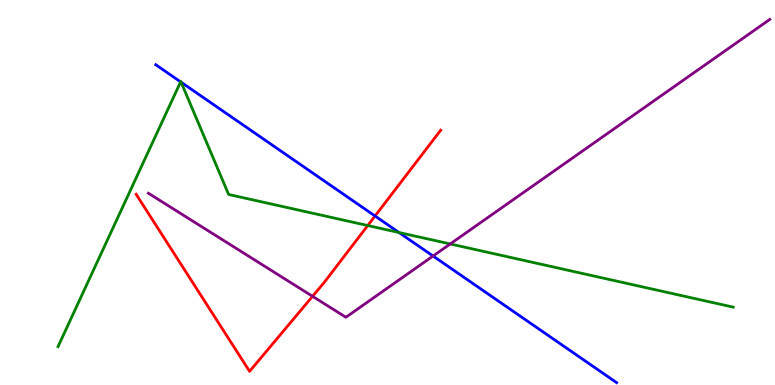[{'lines': ['blue', 'red'], 'intersections': [{'x': 4.84, 'y': 4.39}]}, {'lines': ['green', 'red'], 'intersections': [{'x': 4.75, 'y': 4.14}]}, {'lines': ['purple', 'red'], 'intersections': [{'x': 4.03, 'y': 2.3}]}, {'lines': ['blue', 'green'], 'intersections': [{'x': 2.33, 'y': 7.87}, {'x': 2.34, 'y': 7.86}, {'x': 5.15, 'y': 3.96}]}, {'lines': ['blue', 'purple'], 'intersections': [{'x': 5.59, 'y': 3.35}]}, {'lines': ['green', 'purple'], 'intersections': [{'x': 5.81, 'y': 3.66}]}]